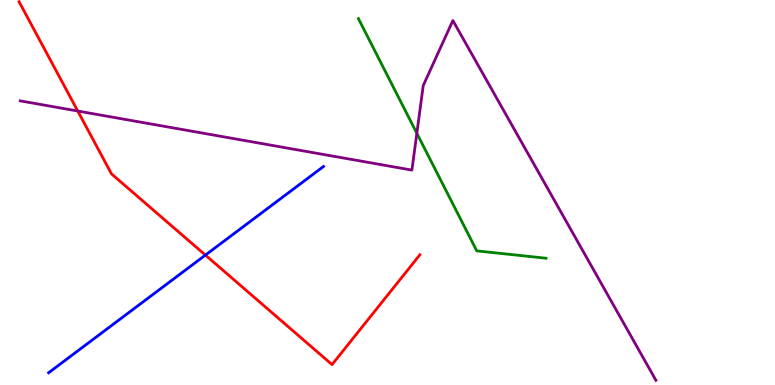[{'lines': ['blue', 'red'], 'intersections': [{'x': 2.65, 'y': 3.37}]}, {'lines': ['green', 'red'], 'intersections': []}, {'lines': ['purple', 'red'], 'intersections': [{'x': 1.0, 'y': 7.12}]}, {'lines': ['blue', 'green'], 'intersections': []}, {'lines': ['blue', 'purple'], 'intersections': []}, {'lines': ['green', 'purple'], 'intersections': [{'x': 5.38, 'y': 6.54}]}]